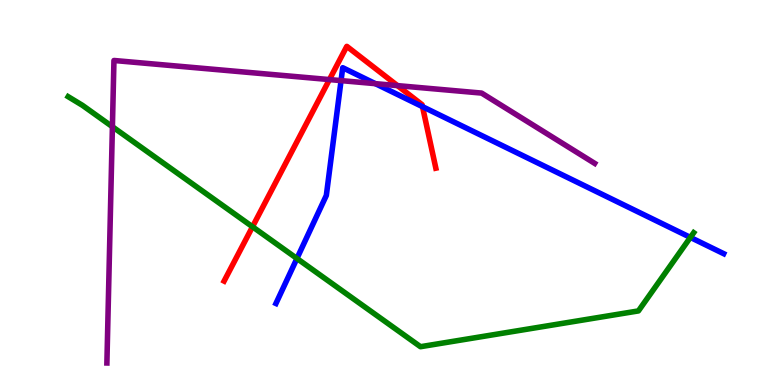[{'lines': ['blue', 'red'], 'intersections': [{'x': 5.45, 'y': 7.23}]}, {'lines': ['green', 'red'], 'intersections': [{'x': 3.26, 'y': 4.11}]}, {'lines': ['purple', 'red'], 'intersections': [{'x': 4.25, 'y': 7.93}, {'x': 5.13, 'y': 7.78}]}, {'lines': ['blue', 'green'], 'intersections': [{'x': 3.83, 'y': 3.29}, {'x': 8.91, 'y': 3.83}]}, {'lines': ['blue', 'purple'], 'intersections': [{'x': 4.4, 'y': 7.91}, {'x': 4.84, 'y': 7.83}]}, {'lines': ['green', 'purple'], 'intersections': [{'x': 1.45, 'y': 6.71}]}]